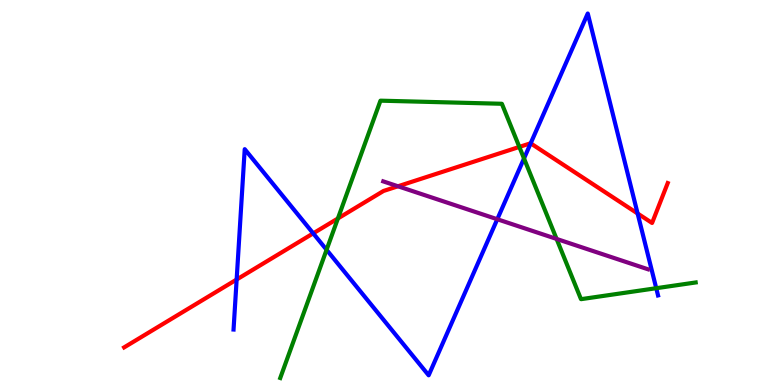[{'lines': ['blue', 'red'], 'intersections': [{'x': 3.05, 'y': 2.74}, {'x': 4.04, 'y': 3.94}, {'x': 6.85, 'y': 6.28}, {'x': 8.23, 'y': 4.45}]}, {'lines': ['green', 'red'], 'intersections': [{'x': 4.36, 'y': 4.33}, {'x': 6.7, 'y': 6.18}]}, {'lines': ['purple', 'red'], 'intersections': [{'x': 5.14, 'y': 5.16}]}, {'lines': ['blue', 'green'], 'intersections': [{'x': 4.21, 'y': 3.51}, {'x': 6.76, 'y': 5.88}, {'x': 8.47, 'y': 2.51}]}, {'lines': ['blue', 'purple'], 'intersections': [{'x': 6.42, 'y': 4.31}]}, {'lines': ['green', 'purple'], 'intersections': [{'x': 7.18, 'y': 3.79}]}]